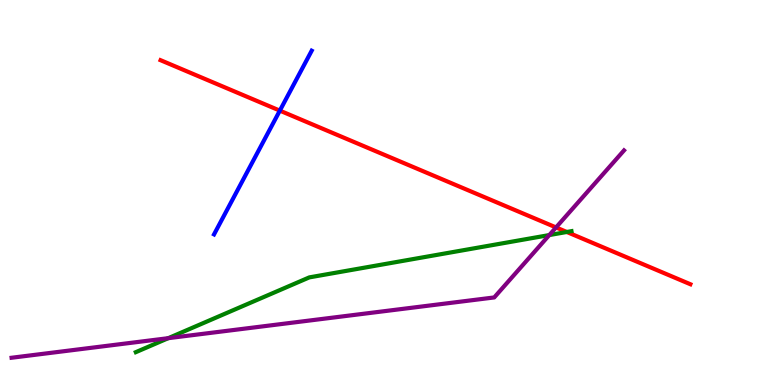[{'lines': ['blue', 'red'], 'intersections': [{'x': 3.61, 'y': 7.13}]}, {'lines': ['green', 'red'], 'intersections': [{'x': 7.31, 'y': 3.97}]}, {'lines': ['purple', 'red'], 'intersections': [{'x': 7.17, 'y': 4.09}]}, {'lines': ['blue', 'green'], 'intersections': []}, {'lines': ['blue', 'purple'], 'intersections': []}, {'lines': ['green', 'purple'], 'intersections': [{'x': 2.17, 'y': 1.22}, {'x': 7.09, 'y': 3.89}]}]